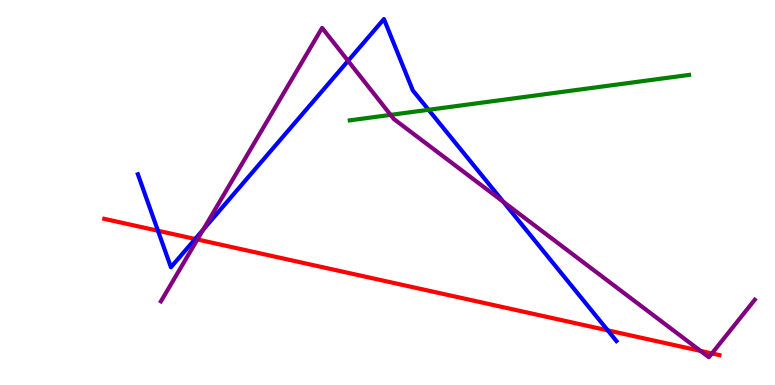[{'lines': ['blue', 'red'], 'intersections': [{'x': 2.04, 'y': 4.01}, {'x': 2.52, 'y': 3.79}, {'x': 7.84, 'y': 1.42}]}, {'lines': ['green', 'red'], 'intersections': []}, {'lines': ['purple', 'red'], 'intersections': [{'x': 2.55, 'y': 3.78}, {'x': 9.04, 'y': 0.886}, {'x': 9.19, 'y': 0.82}]}, {'lines': ['blue', 'green'], 'intersections': [{'x': 5.53, 'y': 7.15}]}, {'lines': ['blue', 'purple'], 'intersections': [{'x': 2.62, 'y': 4.04}, {'x': 4.49, 'y': 8.42}, {'x': 6.49, 'y': 4.76}]}, {'lines': ['green', 'purple'], 'intersections': [{'x': 5.04, 'y': 7.02}]}]